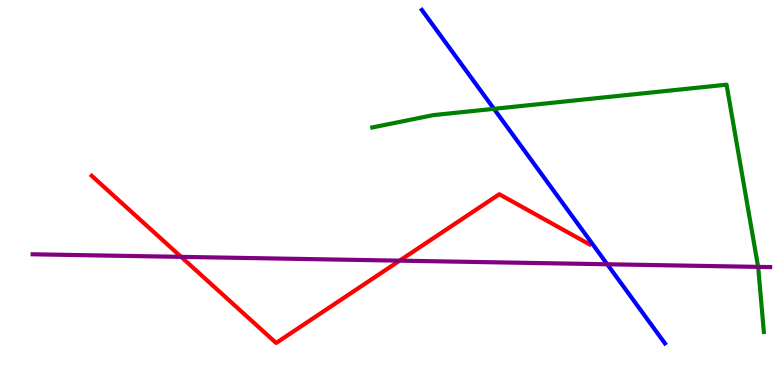[{'lines': ['blue', 'red'], 'intersections': []}, {'lines': ['green', 'red'], 'intersections': []}, {'lines': ['purple', 'red'], 'intersections': [{'x': 2.34, 'y': 3.33}, {'x': 5.16, 'y': 3.23}]}, {'lines': ['blue', 'green'], 'intersections': [{'x': 6.37, 'y': 7.17}]}, {'lines': ['blue', 'purple'], 'intersections': [{'x': 7.84, 'y': 3.14}]}, {'lines': ['green', 'purple'], 'intersections': [{'x': 9.78, 'y': 3.07}]}]